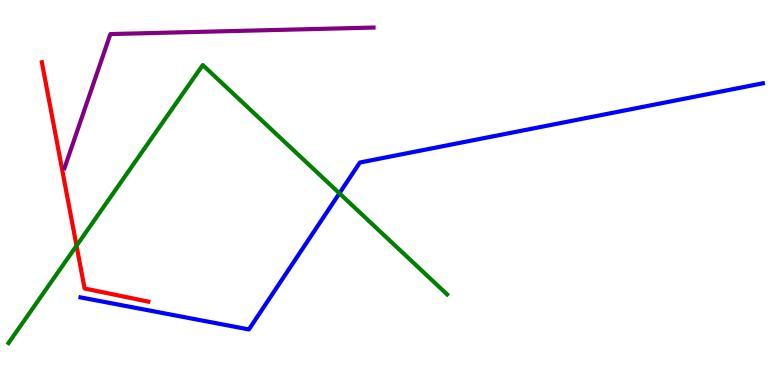[{'lines': ['blue', 'red'], 'intersections': []}, {'lines': ['green', 'red'], 'intersections': [{'x': 0.987, 'y': 3.62}]}, {'lines': ['purple', 'red'], 'intersections': []}, {'lines': ['blue', 'green'], 'intersections': [{'x': 4.38, 'y': 4.98}]}, {'lines': ['blue', 'purple'], 'intersections': []}, {'lines': ['green', 'purple'], 'intersections': []}]